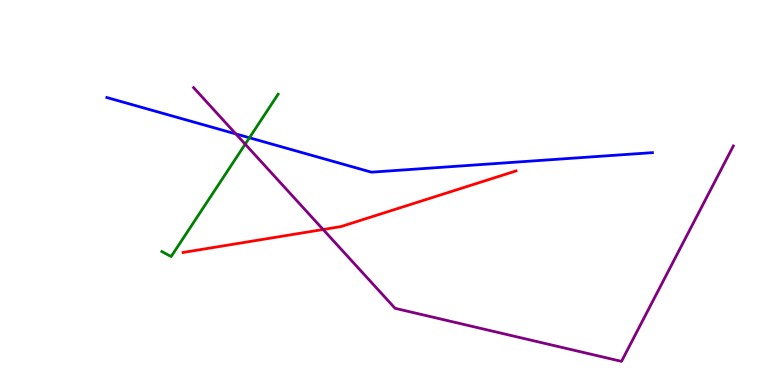[{'lines': ['blue', 'red'], 'intersections': []}, {'lines': ['green', 'red'], 'intersections': []}, {'lines': ['purple', 'red'], 'intersections': [{'x': 4.17, 'y': 4.04}]}, {'lines': ['blue', 'green'], 'intersections': [{'x': 3.22, 'y': 6.42}]}, {'lines': ['blue', 'purple'], 'intersections': [{'x': 3.04, 'y': 6.52}]}, {'lines': ['green', 'purple'], 'intersections': [{'x': 3.16, 'y': 6.26}]}]